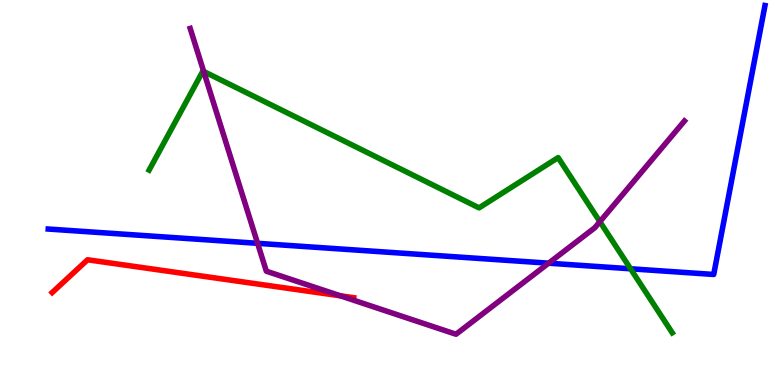[{'lines': ['blue', 'red'], 'intersections': []}, {'lines': ['green', 'red'], 'intersections': []}, {'lines': ['purple', 'red'], 'intersections': [{'x': 4.39, 'y': 2.32}]}, {'lines': ['blue', 'green'], 'intersections': [{'x': 8.14, 'y': 3.02}]}, {'lines': ['blue', 'purple'], 'intersections': [{'x': 3.32, 'y': 3.68}, {'x': 7.08, 'y': 3.16}]}, {'lines': ['green', 'purple'], 'intersections': [{'x': 2.63, 'y': 8.14}, {'x': 7.74, 'y': 4.24}]}]